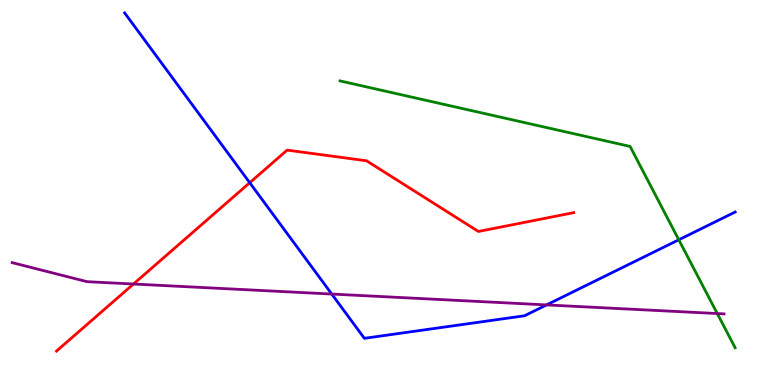[{'lines': ['blue', 'red'], 'intersections': [{'x': 3.22, 'y': 5.25}]}, {'lines': ['green', 'red'], 'intersections': []}, {'lines': ['purple', 'red'], 'intersections': [{'x': 1.72, 'y': 2.62}]}, {'lines': ['blue', 'green'], 'intersections': [{'x': 8.76, 'y': 3.77}]}, {'lines': ['blue', 'purple'], 'intersections': [{'x': 4.28, 'y': 2.36}, {'x': 7.05, 'y': 2.08}]}, {'lines': ['green', 'purple'], 'intersections': [{'x': 9.26, 'y': 1.86}]}]